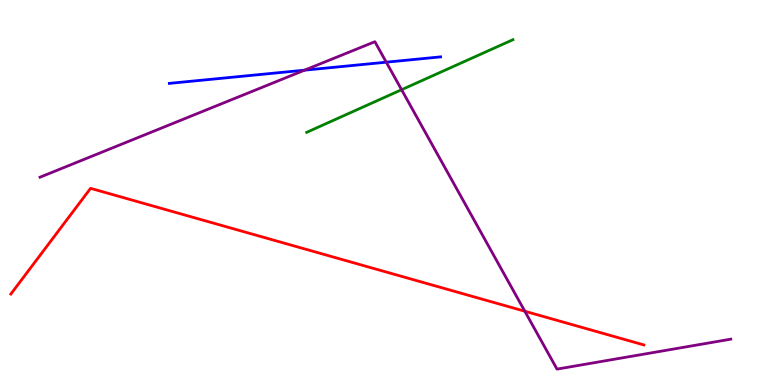[{'lines': ['blue', 'red'], 'intersections': []}, {'lines': ['green', 'red'], 'intersections': []}, {'lines': ['purple', 'red'], 'intersections': [{'x': 6.77, 'y': 1.92}]}, {'lines': ['blue', 'green'], 'intersections': []}, {'lines': ['blue', 'purple'], 'intersections': [{'x': 3.93, 'y': 8.18}, {'x': 4.98, 'y': 8.38}]}, {'lines': ['green', 'purple'], 'intersections': [{'x': 5.18, 'y': 7.67}]}]